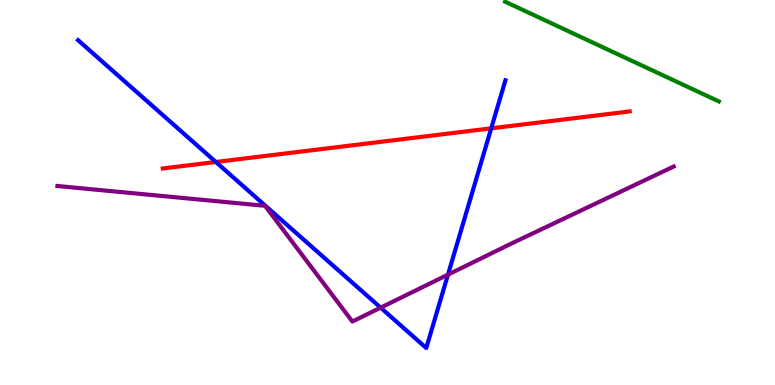[{'lines': ['blue', 'red'], 'intersections': [{'x': 2.79, 'y': 5.79}, {'x': 6.34, 'y': 6.67}]}, {'lines': ['green', 'red'], 'intersections': []}, {'lines': ['purple', 'red'], 'intersections': []}, {'lines': ['blue', 'green'], 'intersections': []}, {'lines': ['blue', 'purple'], 'intersections': [{'x': 4.91, 'y': 2.01}, {'x': 5.78, 'y': 2.87}]}, {'lines': ['green', 'purple'], 'intersections': []}]